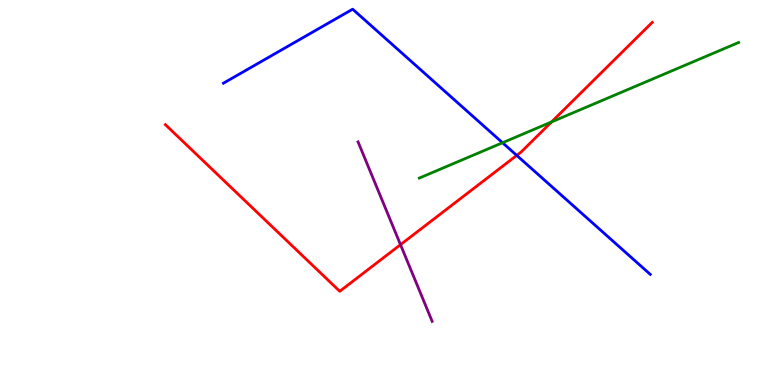[{'lines': ['blue', 'red'], 'intersections': [{'x': 6.67, 'y': 5.96}]}, {'lines': ['green', 'red'], 'intersections': [{'x': 7.12, 'y': 6.83}]}, {'lines': ['purple', 'red'], 'intersections': [{'x': 5.17, 'y': 3.65}]}, {'lines': ['blue', 'green'], 'intersections': [{'x': 6.48, 'y': 6.29}]}, {'lines': ['blue', 'purple'], 'intersections': []}, {'lines': ['green', 'purple'], 'intersections': []}]